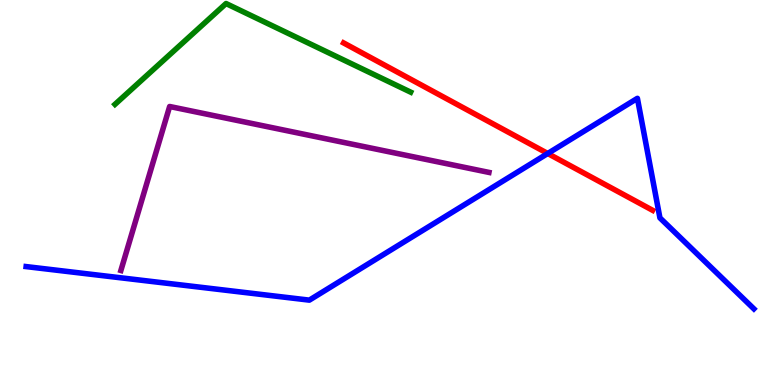[{'lines': ['blue', 'red'], 'intersections': [{'x': 7.07, 'y': 6.01}]}, {'lines': ['green', 'red'], 'intersections': []}, {'lines': ['purple', 'red'], 'intersections': []}, {'lines': ['blue', 'green'], 'intersections': []}, {'lines': ['blue', 'purple'], 'intersections': []}, {'lines': ['green', 'purple'], 'intersections': []}]